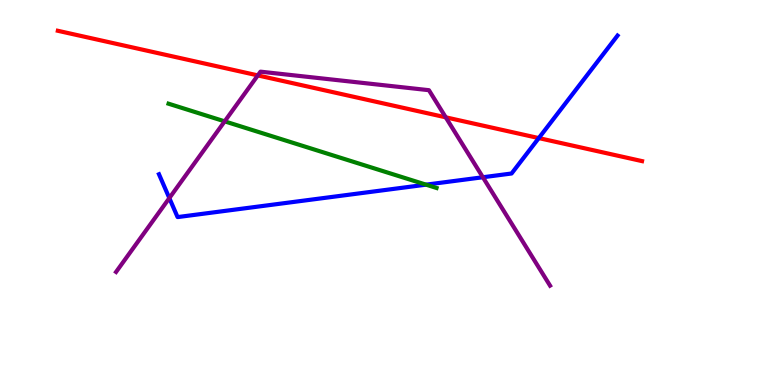[{'lines': ['blue', 'red'], 'intersections': [{'x': 6.95, 'y': 6.41}]}, {'lines': ['green', 'red'], 'intersections': []}, {'lines': ['purple', 'red'], 'intersections': [{'x': 3.33, 'y': 8.04}, {'x': 5.75, 'y': 6.95}]}, {'lines': ['blue', 'green'], 'intersections': [{'x': 5.5, 'y': 5.2}]}, {'lines': ['blue', 'purple'], 'intersections': [{'x': 2.18, 'y': 4.85}, {'x': 6.23, 'y': 5.4}]}, {'lines': ['green', 'purple'], 'intersections': [{'x': 2.9, 'y': 6.85}]}]